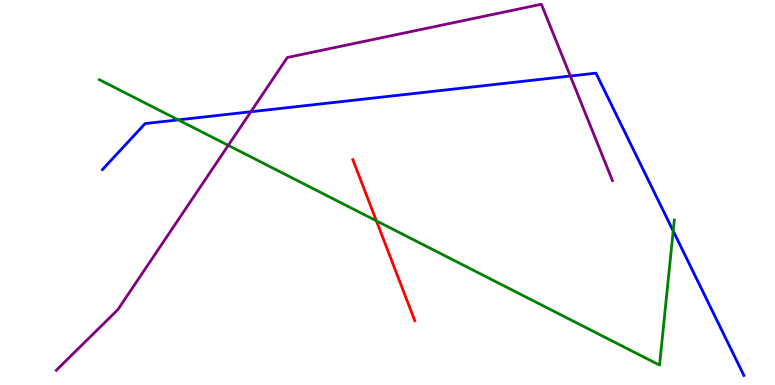[{'lines': ['blue', 'red'], 'intersections': []}, {'lines': ['green', 'red'], 'intersections': [{'x': 4.86, 'y': 4.26}]}, {'lines': ['purple', 'red'], 'intersections': []}, {'lines': ['blue', 'green'], 'intersections': [{'x': 2.3, 'y': 6.89}, {'x': 8.69, 'y': 4.0}]}, {'lines': ['blue', 'purple'], 'intersections': [{'x': 3.24, 'y': 7.1}, {'x': 7.36, 'y': 8.03}]}, {'lines': ['green', 'purple'], 'intersections': [{'x': 2.95, 'y': 6.22}]}]